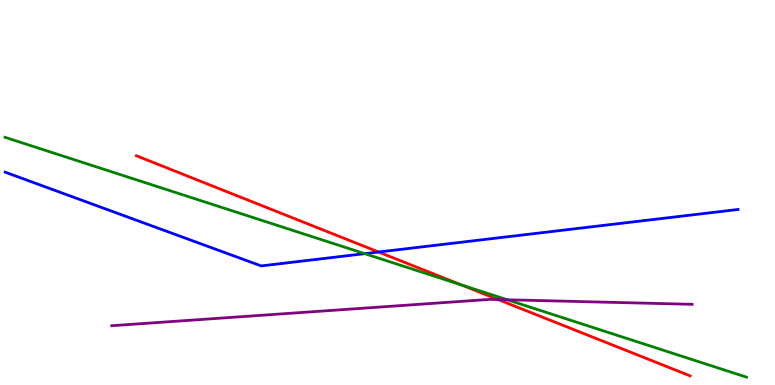[{'lines': ['blue', 'red'], 'intersections': [{'x': 4.89, 'y': 3.45}]}, {'lines': ['green', 'red'], 'intersections': [{'x': 5.95, 'y': 2.6}]}, {'lines': ['purple', 'red'], 'intersections': [{'x': 6.43, 'y': 2.22}]}, {'lines': ['blue', 'green'], 'intersections': [{'x': 4.71, 'y': 3.41}]}, {'lines': ['blue', 'purple'], 'intersections': []}, {'lines': ['green', 'purple'], 'intersections': [{'x': 6.55, 'y': 2.21}]}]